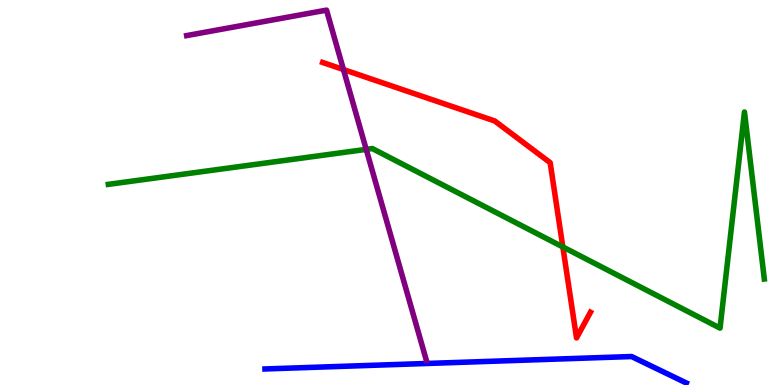[{'lines': ['blue', 'red'], 'intersections': []}, {'lines': ['green', 'red'], 'intersections': [{'x': 7.26, 'y': 3.59}]}, {'lines': ['purple', 'red'], 'intersections': [{'x': 4.43, 'y': 8.19}]}, {'lines': ['blue', 'green'], 'intersections': []}, {'lines': ['blue', 'purple'], 'intersections': []}, {'lines': ['green', 'purple'], 'intersections': [{'x': 4.73, 'y': 6.12}]}]